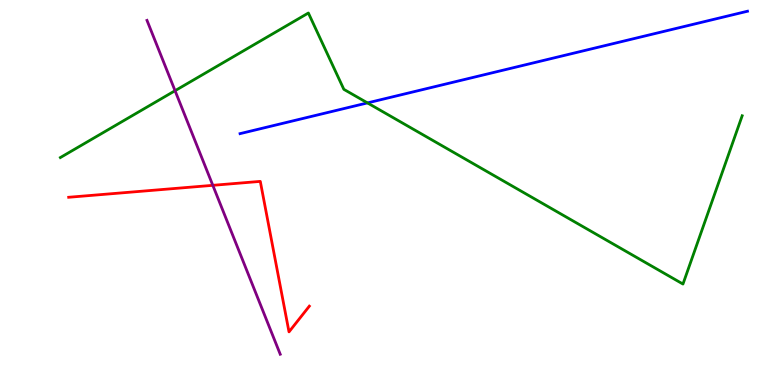[{'lines': ['blue', 'red'], 'intersections': []}, {'lines': ['green', 'red'], 'intersections': []}, {'lines': ['purple', 'red'], 'intersections': [{'x': 2.75, 'y': 5.19}]}, {'lines': ['blue', 'green'], 'intersections': [{'x': 4.74, 'y': 7.33}]}, {'lines': ['blue', 'purple'], 'intersections': []}, {'lines': ['green', 'purple'], 'intersections': [{'x': 2.26, 'y': 7.64}]}]